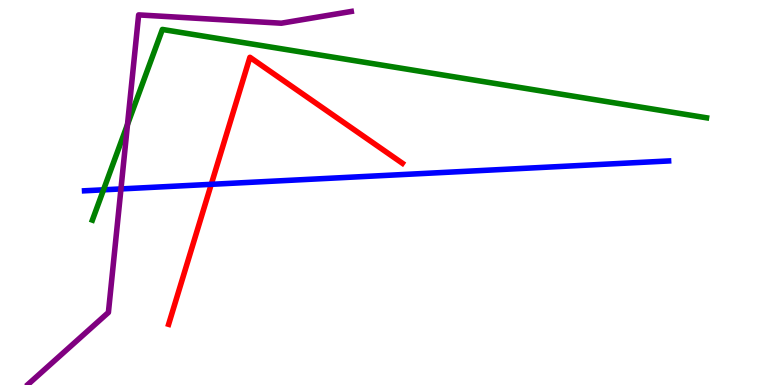[{'lines': ['blue', 'red'], 'intersections': [{'x': 2.73, 'y': 5.21}]}, {'lines': ['green', 'red'], 'intersections': []}, {'lines': ['purple', 'red'], 'intersections': []}, {'lines': ['blue', 'green'], 'intersections': [{'x': 1.34, 'y': 5.07}]}, {'lines': ['blue', 'purple'], 'intersections': [{'x': 1.56, 'y': 5.09}]}, {'lines': ['green', 'purple'], 'intersections': [{'x': 1.65, 'y': 6.77}]}]